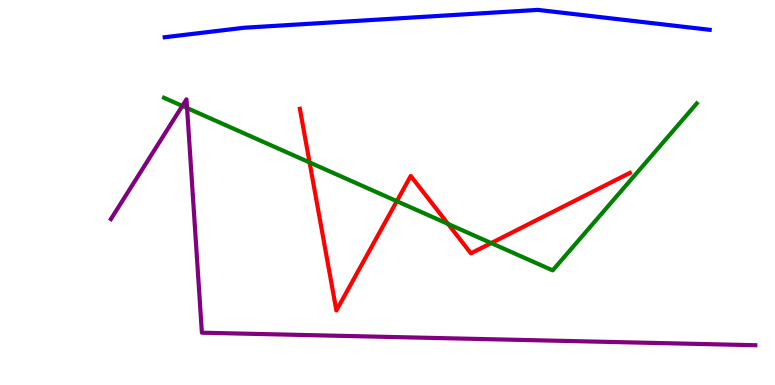[{'lines': ['blue', 'red'], 'intersections': []}, {'lines': ['green', 'red'], 'intersections': [{'x': 3.99, 'y': 5.78}, {'x': 5.12, 'y': 4.77}, {'x': 5.78, 'y': 4.18}, {'x': 6.34, 'y': 3.69}]}, {'lines': ['purple', 'red'], 'intersections': []}, {'lines': ['blue', 'green'], 'intersections': []}, {'lines': ['blue', 'purple'], 'intersections': []}, {'lines': ['green', 'purple'], 'intersections': [{'x': 2.35, 'y': 7.25}, {'x': 2.41, 'y': 7.19}]}]